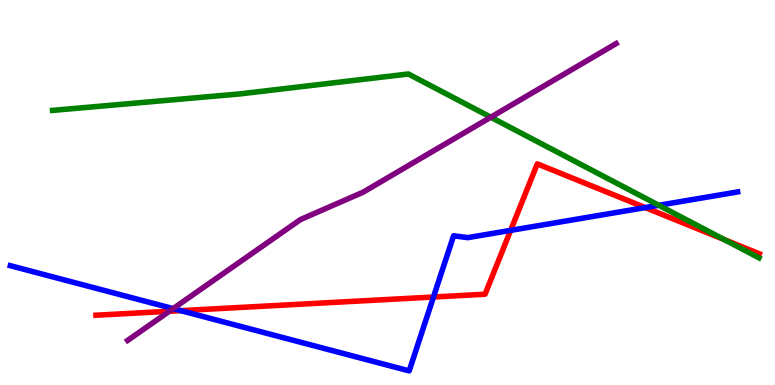[{'lines': ['blue', 'red'], 'intersections': [{'x': 2.33, 'y': 1.93}, {'x': 5.59, 'y': 2.29}, {'x': 6.59, 'y': 4.02}, {'x': 8.33, 'y': 4.61}]}, {'lines': ['green', 'red'], 'intersections': [{'x': 9.34, 'y': 3.78}]}, {'lines': ['purple', 'red'], 'intersections': [{'x': 2.18, 'y': 1.92}]}, {'lines': ['blue', 'green'], 'intersections': [{'x': 8.5, 'y': 4.67}]}, {'lines': ['blue', 'purple'], 'intersections': [{'x': 2.23, 'y': 1.98}]}, {'lines': ['green', 'purple'], 'intersections': [{'x': 6.33, 'y': 6.96}]}]